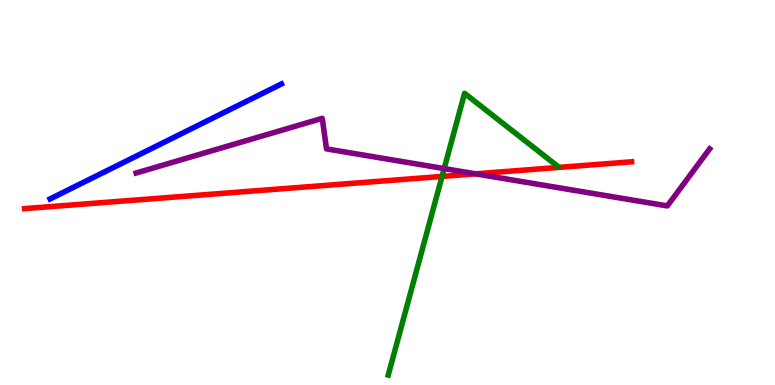[{'lines': ['blue', 'red'], 'intersections': []}, {'lines': ['green', 'red'], 'intersections': [{'x': 5.7, 'y': 5.42}]}, {'lines': ['purple', 'red'], 'intersections': [{'x': 6.14, 'y': 5.48}]}, {'lines': ['blue', 'green'], 'intersections': []}, {'lines': ['blue', 'purple'], 'intersections': []}, {'lines': ['green', 'purple'], 'intersections': [{'x': 5.73, 'y': 5.62}]}]